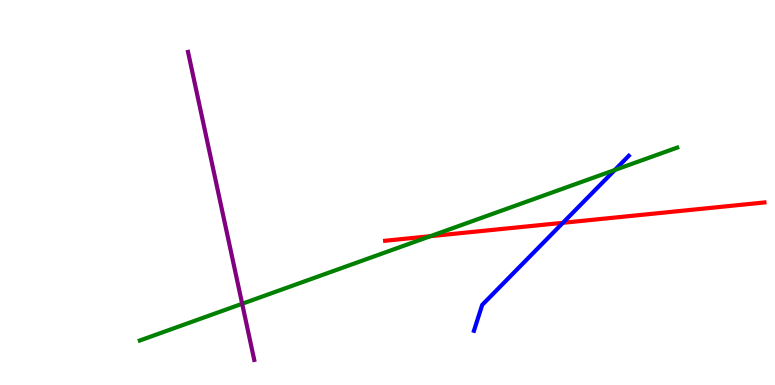[{'lines': ['blue', 'red'], 'intersections': [{'x': 7.26, 'y': 4.21}]}, {'lines': ['green', 'red'], 'intersections': [{'x': 5.55, 'y': 3.87}]}, {'lines': ['purple', 'red'], 'intersections': []}, {'lines': ['blue', 'green'], 'intersections': [{'x': 7.93, 'y': 5.58}]}, {'lines': ['blue', 'purple'], 'intersections': []}, {'lines': ['green', 'purple'], 'intersections': [{'x': 3.12, 'y': 2.11}]}]